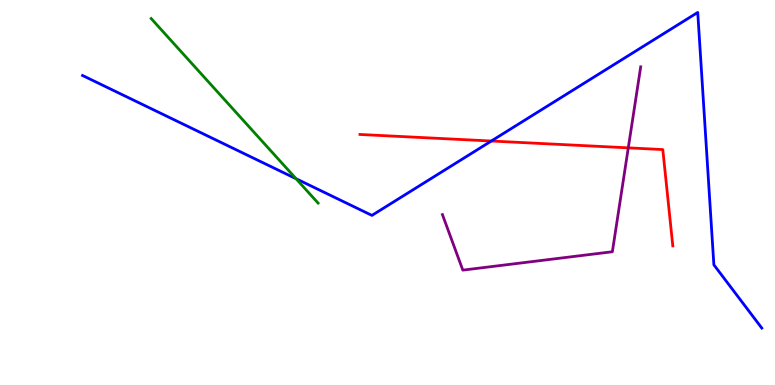[{'lines': ['blue', 'red'], 'intersections': [{'x': 6.34, 'y': 6.34}]}, {'lines': ['green', 'red'], 'intersections': []}, {'lines': ['purple', 'red'], 'intersections': [{'x': 8.11, 'y': 6.16}]}, {'lines': ['blue', 'green'], 'intersections': [{'x': 3.82, 'y': 5.36}]}, {'lines': ['blue', 'purple'], 'intersections': []}, {'lines': ['green', 'purple'], 'intersections': []}]